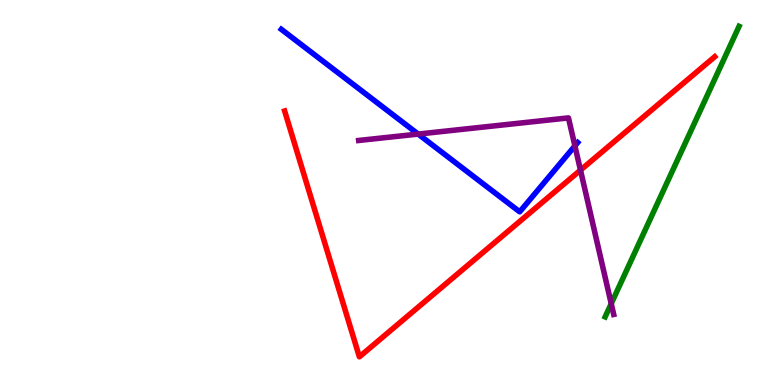[{'lines': ['blue', 'red'], 'intersections': []}, {'lines': ['green', 'red'], 'intersections': []}, {'lines': ['purple', 'red'], 'intersections': [{'x': 7.49, 'y': 5.58}]}, {'lines': ['blue', 'green'], 'intersections': []}, {'lines': ['blue', 'purple'], 'intersections': [{'x': 5.4, 'y': 6.52}, {'x': 7.42, 'y': 6.21}]}, {'lines': ['green', 'purple'], 'intersections': [{'x': 7.89, 'y': 2.11}]}]